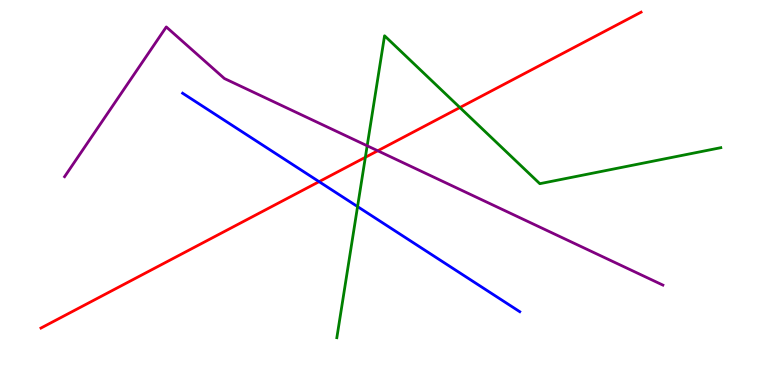[{'lines': ['blue', 'red'], 'intersections': [{'x': 4.12, 'y': 5.28}]}, {'lines': ['green', 'red'], 'intersections': [{'x': 4.71, 'y': 5.91}, {'x': 5.93, 'y': 7.21}]}, {'lines': ['purple', 'red'], 'intersections': [{'x': 4.87, 'y': 6.08}]}, {'lines': ['blue', 'green'], 'intersections': [{'x': 4.61, 'y': 4.63}]}, {'lines': ['blue', 'purple'], 'intersections': []}, {'lines': ['green', 'purple'], 'intersections': [{'x': 4.74, 'y': 6.21}]}]